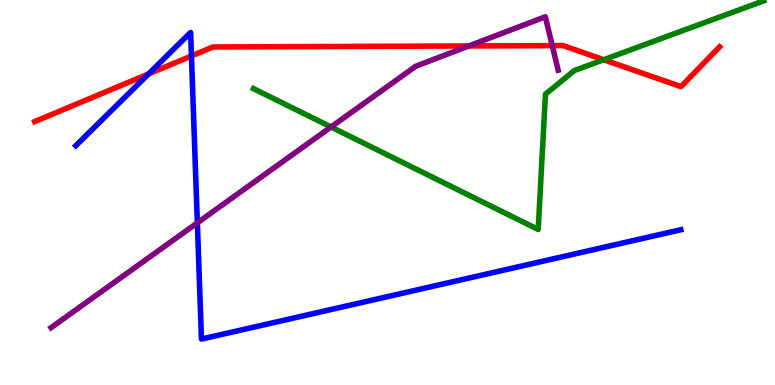[{'lines': ['blue', 'red'], 'intersections': [{'x': 1.92, 'y': 8.08}, {'x': 2.47, 'y': 8.55}]}, {'lines': ['green', 'red'], 'intersections': [{'x': 7.79, 'y': 8.45}]}, {'lines': ['purple', 'red'], 'intersections': [{'x': 6.05, 'y': 8.81}, {'x': 7.13, 'y': 8.81}]}, {'lines': ['blue', 'green'], 'intersections': []}, {'lines': ['blue', 'purple'], 'intersections': [{'x': 2.55, 'y': 4.21}]}, {'lines': ['green', 'purple'], 'intersections': [{'x': 4.27, 'y': 6.7}]}]